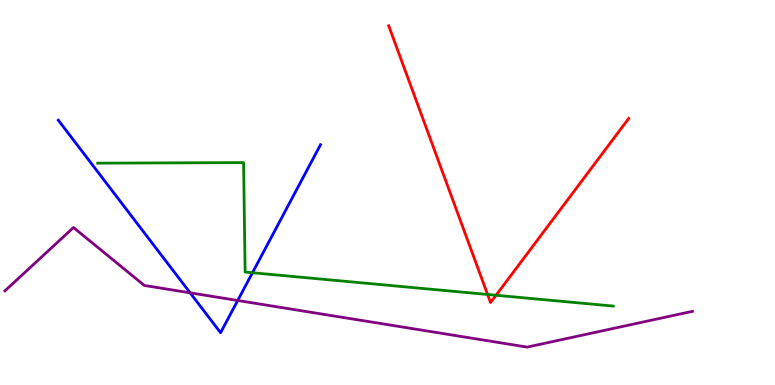[{'lines': ['blue', 'red'], 'intersections': []}, {'lines': ['green', 'red'], 'intersections': [{'x': 6.29, 'y': 2.35}, {'x': 6.4, 'y': 2.33}]}, {'lines': ['purple', 'red'], 'intersections': []}, {'lines': ['blue', 'green'], 'intersections': [{'x': 3.26, 'y': 2.92}]}, {'lines': ['blue', 'purple'], 'intersections': [{'x': 2.45, 'y': 2.39}, {'x': 3.07, 'y': 2.2}]}, {'lines': ['green', 'purple'], 'intersections': []}]